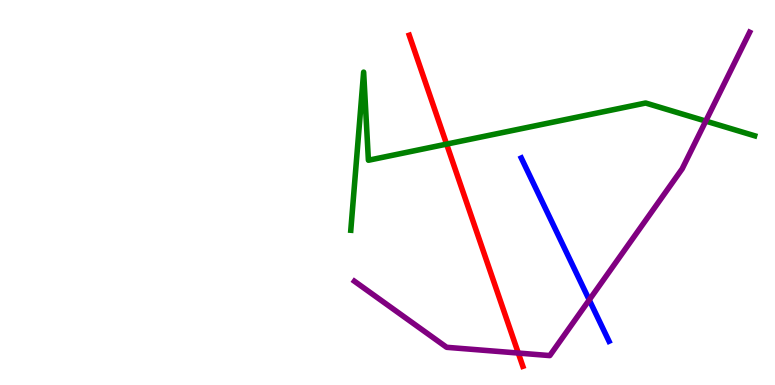[{'lines': ['blue', 'red'], 'intersections': []}, {'lines': ['green', 'red'], 'intersections': [{'x': 5.76, 'y': 6.26}]}, {'lines': ['purple', 'red'], 'intersections': [{'x': 6.69, 'y': 0.83}]}, {'lines': ['blue', 'green'], 'intersections': []}, {'lines': ['blue', 'purple'], 'intersections': [{'x': 7.6, 'y': 2.21}]}, {'lines': ['green', 'purple'], 'intersections': [{'x': 9.11, 'y': 6.85}]}]